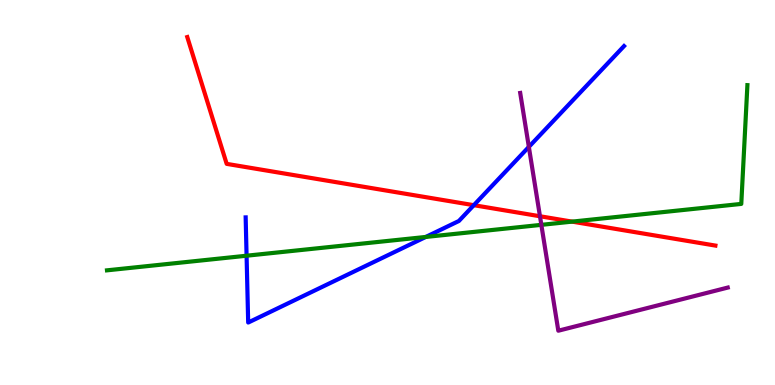[{'lines': ['blue', 'red'], 'intersections': [{'x': 6.11, 'y': 4.67}]}, {'lines': ['green', 'red'], 'intersections': [{'x': 7.38, 'y': 4.24}]}, {'lines': ['purple', 'red'], 'intersections': [{'x': 6.97, 'y': 4.38}]}, {'lines': ['blue', 'green'], 'intersections': [{'x': 3.18, 'y': 3.36}, {'x': 5.49, 'y': 3.85}]}, {'lines': ['blue', 'purple'], 'intersections': [{'x': 6.82, 'y': 6.18}]}, {'lines': ['green', 'purple'], 'intersections': [{'x': 6.99, 'y': 4.16}]}]